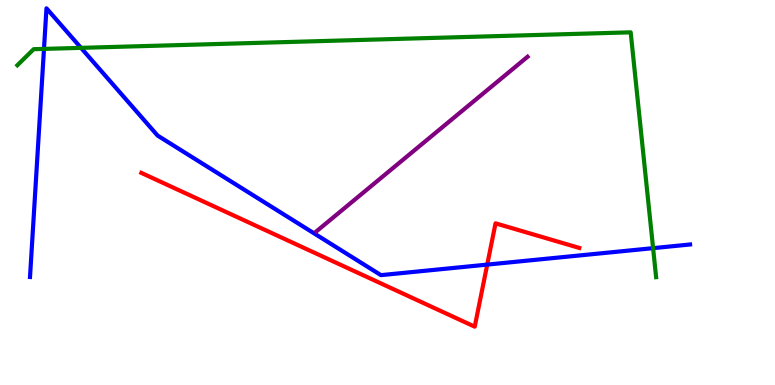[{'lines': ['blue', 'red'], 'intersections': [{'x': 6.29, 'y': 3.13}]}, {'lines': ['green', 'red'], 'intersections': []}, {'lines': ['purple', 'red'], 'intersections': []}, {'lines': ['blue', 'green'], 'intersections': [{'x': 0.568, 'y': 8.73}, {'x': 1.05, 'y': 8.76}, {'x': 8.43, 'y': 3.55}]}, {'lines': ['blue', 'purple'], 'intersections': []}, {'lines': ['green', 'purple'], 'intersections': []}]